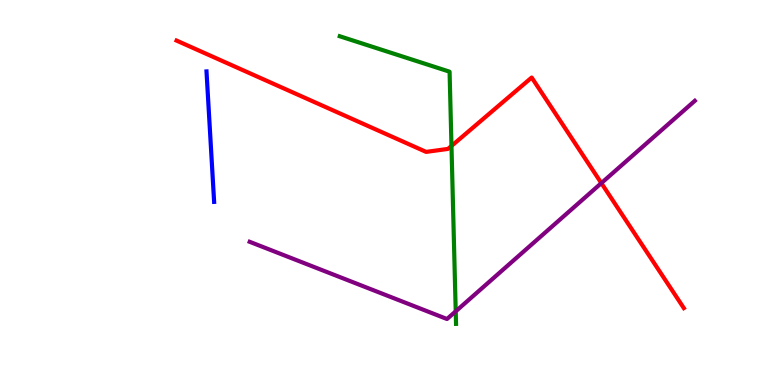[{'lines': ['blue', 'red'], 'intersections': []}, {'lines': ['green', 'red'], 'intersections': [{'x': 5.83, 'y': 6.21}]}, {'lines': ['purple', 'red'], 'intersections': [{'x': 7.76, 'y': 5.24}]}, {'lines': ['blue', 'green'], 'intersections': []}, {'lines': ['blue', 'purple'], 'intersections': []}, {'lines': ['green', 'purple'], 'intersections': [{'x': 5.88, 'y': 1.91}]}]